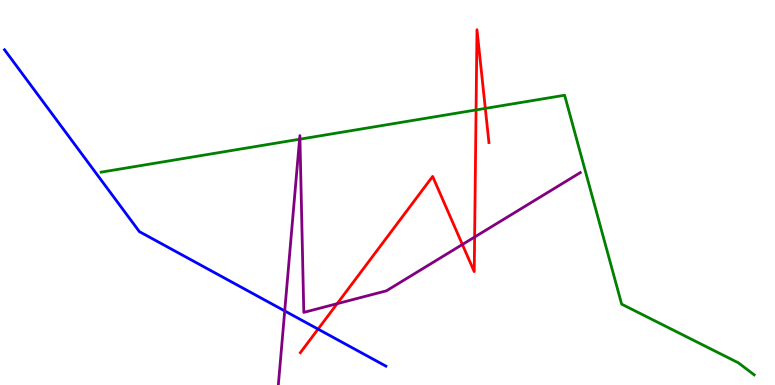[{'lines': ['blue', 'red'], 'intersections': [{'x': 4.1, 'y': 1.45}]}, {'lines': ['green', 'red'], 'intersections': [{'x': 6.14, 'y': 7.14}, {'x': 6.26, 'y': 7.18}]}, {'lines': ['purple', 'red'], 'intersections': [{'x': 4.35, 'y': 2.11}, {'x': 5.97, 'y': 3.65}, {'x': 6.12, 'y': 3.84}]}, {'lines': ['blue', 'green'], 'intersections': []}, {'lines': ['blue', 'purple'], 'intersections': [{'x': 3.67, 'y': 1.92}]}, {'lines': ['green', 'purple'], 'intersections': [{'x': 3.87, 'y': 6.38}, {'x': 3.87, 'y': 6.39}]}]